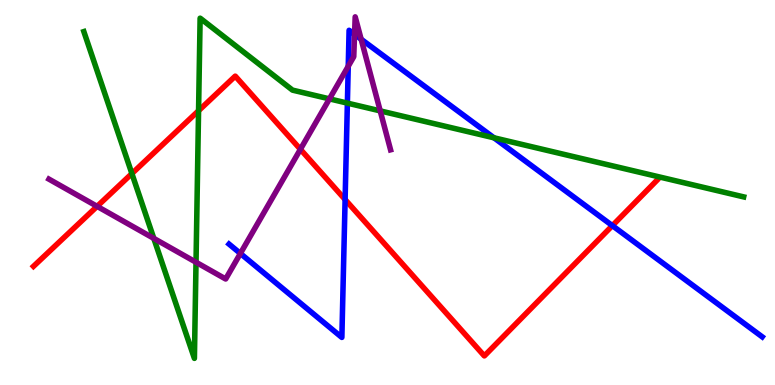[{'lines': ['blue', 'red'], 'intersections': [{'x': 4.45, 'y': 4.82}, {'x': 7.9, 'y': 4.14}]}, {'lines': ['green', 'red'], 'intersections': [{'x': 1.7, 'y': 5.49}, {'x': 2.56, 'y': 7.12}]}, {'lines': ['purple', 'red'], 'intersections': [{'x': 1.25, 'y': 4.64}, {'x': 3.88, 'y': 6.12}]}, {'lines': ['blue', 'green'], 'intersections': [{'x': 4.48, 'y': 7.32}, {'x': 6.37, 'y': 6.42}]}, {'lines': ['blue', 'purple'], 'intersections': [{'x': 3.1, 'y': 3.42}, {'x': 4.49, 'y': 8.28}, {'x': 4.57, 'y': 9.11}, {'x': 4.66, 'y': 8.98}]}, {'lines': ['green', 'purple'], 'intersections': [{'x': 1.98, 'y': 3.81}, {'x': 2.53, 'y': 3.19}, {'x': 4.25, 'y': 7.43}, {'x': 4.91, 'y': 7.12}]}]